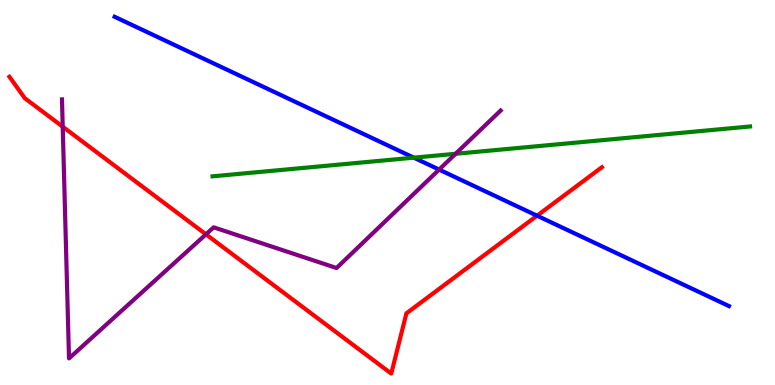[{'lines': ['blue', 'red'], 'intersections': [{'x': 6.93, 'y': 4.4}]}, {'lines': ['green', 'red'], 'intersections': []}, {'lines': ['purple', 'red'], 'intersections': [{'x': 0.809, 'y': 6.71}, {'x': 2.66, 'y': 3.91}]}, {'lines': ['blue', 'green'], 'intersections': [{'x': 5.34, 'y': 5.9}]}, {'lines': ['blue', 'purple'], 'intersections': [{'x': 5.67, 'y': 5.6}]}, {'lines': ['green', 'purple'], 'intersections': [{'x': 5.88, 'y': 6.01}]}]